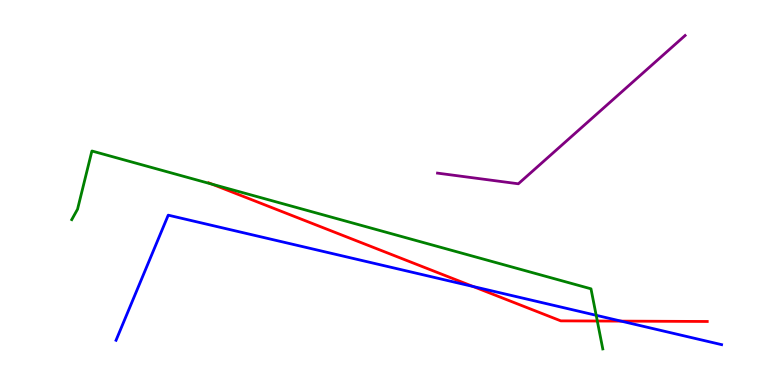[{'lines': ['blue', 'red'], 'intersections': [{'x': 6.1, 'y': 2.56}, {'x': 8.01, 'y': 1.66}]}, {'lines': ['green', 'red'], 'intersections': [{'x': 2.74, 'y': 5.22}, {'x': 7.71, 'y': 1.66}]}, {'lines': ['purple', 'red'], 'intersections': []}, {'lines': ['blue', 'green'], 'intersections': [{'x': 7.69, 'y': 1.81}]}, {'lines': ['blue', 'purple'], 'intersections': []}, {'lines': ['green', 'purple'], 'intersections': []}]